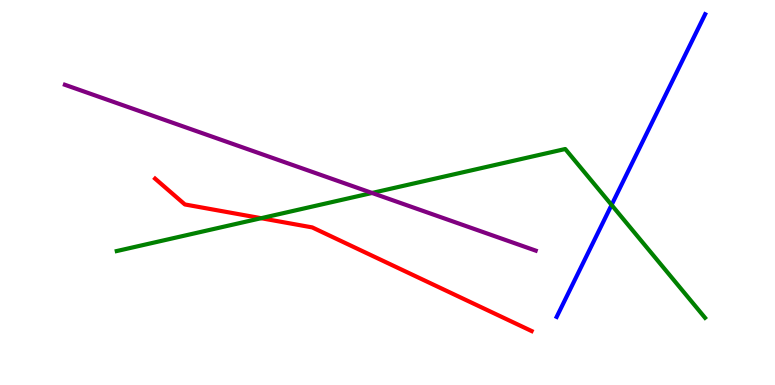[{'lines': ['blue', 'red'], 'intersections': []}, {'lines': ['green', 'red'], 'intersections': [{'x': 3.37, 'y': 4.33}]}, {'lines': ['purple', 'red'], 'intersections': []}, {'lines': ['blue', 'green'], 'intersections': [{'x': 7.89, 'y': 4.68}]}, {'lines': ['blue', 'purple'], 'intersections': []}, {'lines': ['green', 'purple'], 'intersections': [{'x': 4.8, 'y': 4.99}]}]